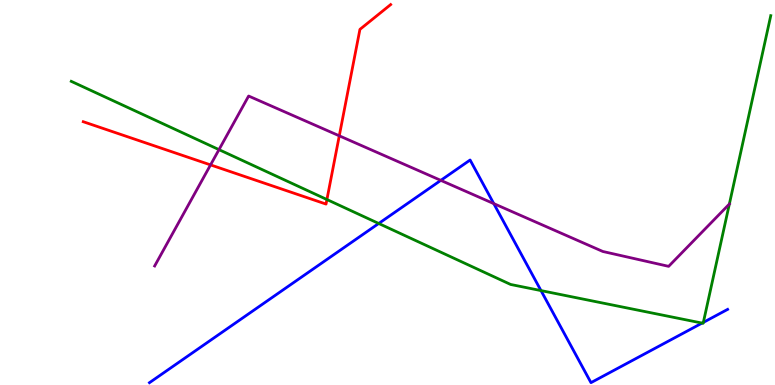[{'lines': ['blue', 'red'], 'intersections': []}, {'lines': ['green', 'red'], 'intersections': [{'x': 4.22, 'y': 4.82}]}, {'lines': ['purple', 'red'], 'intersections': [{'x': 2.72, 'y': 5.72}, {'x': 4.38, 'y': 6.47}]}, {'lines': ['blue', 'green'], 'intersections': [{'x': 4.89, 'y': 4.2}, {'x': 6.98, 'y': 2.45}, {'x': 9.06, 'y': 1.61}, {'x': 9.08, 'y': 1.63}]}, {'lines': ['blue', 'purple'], 'intersections': [{'x': 5.69, 'y': 5.32}, {'x': 6.37, 'y': 4.71}]}, {'lines': ['green', 'purple'], 'intersections': [{'x': 2.83, 'y': 6.11}, {'x': 9.41, 'y': 4.7}]}]